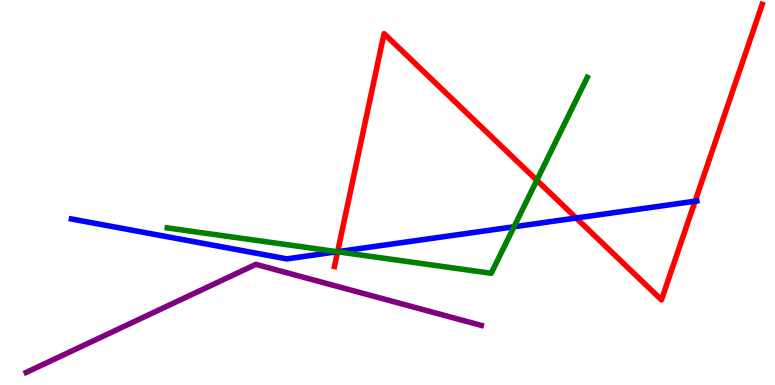[{'lines': ['blue', 'red'], 'intersections': [{'x': 4.36, 'y': 3.46}, {'x': 7.43, 'y': 4.34}, {'x': 8.97, 'y': 4.77}]}, {'lines': ['green', 'red'], 'intersections': [{'x': 4.36, 'y': 3.46}, {'x': 6.93, 'y': 5.32}]}, {'lines': ['purple', 'red'], 'intersections': []}, {'lines': ['blue', 'green'], 'intersections': [{'x': 4.35, 'y': 3.46}, {'x': 6.63, 'y': 4.11}]}, {'lines': ['blue', 'purple'], 'intersections': []}, {'lines': ['green', 'purple'], 'intersections': []}]